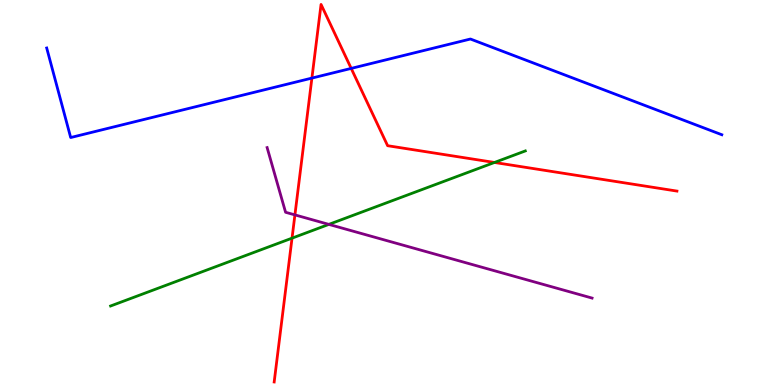[{'lines': ['blue', 'red'], 'intersections': [{'x': 4.02, 'y': 7.97}, {'x': 4.53, 'y': 8.22}]}, {'lines': ['green', 'red'], 'intersections': [{'x': 3.77, 'y': 3.81}, {'x': 6.38, 'y': 5.78}]}, {'lines': ['purple', 'red'], 'intersections': [{'x': 3.81, 'y': 4.42}]}, {'lines': ['blue', 'green'], 'intersections': []}, {'lines': ['blue', 'purple'], 'intersections': []}, {'lines': ['green', 'purple'], 'intersections': [{'x': 4.24, 'y': 4.17}]}]